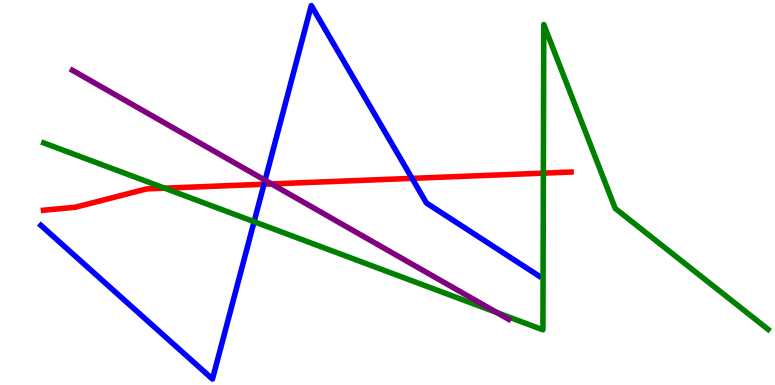[{'lines': ['blue', 'red'], 'intersections': [{'x': 3.41, 'y': 5.21}, {'x': 5.32, 'y': 5.37}]}, {'lines': ['green', 'red'], 'intersections': [{'x': 2.12, 'y': 5.11}, {'x': 7.01, 'y': 5.5}]}, {'lines': ['purple', 'red'], 'intersections': [{'x': 3.5, 'y': 5.22}]}, {'lines': ['blue', 'green'], 'intersections': [{'x': 3.28, 'y': 4.24}]}, {'lines': ['blue', 'purple'], 'intersections': [{'x': 3.42, 'y': 5.32}]}, {'lines': ['green', 'purple'], 'intersections': [{'x': 6.41, 'y': 1.88}]}]